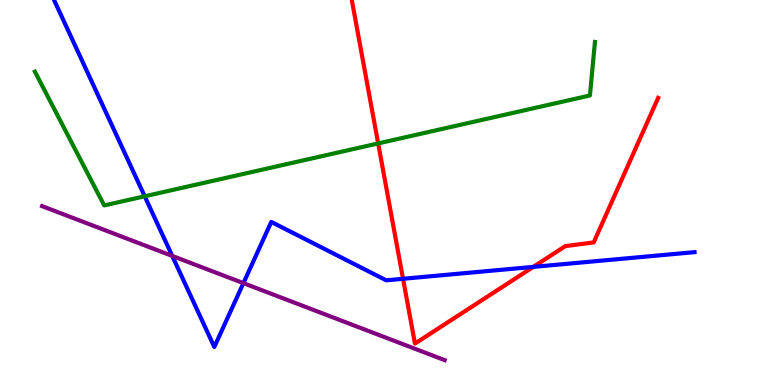[{'lines': ['blue', 'red'], 'intersections': [{'x': 5.2, 'y': 2.76}, {'x': 6.88, 'y': 3.07}]}, {'lines': ['green', 'red'], 'intersections': [{'x': 4.88, 'y': 6.27}]}, {'lines': ['purple', 'red'], 'intersections': []}, {'lines': ['blue', 'green'], 'intersections': [{'x': 1.87, 'y': 4.9}]}, {'lines': ['blue', 'purple'], 'intersections': [{'x': 2.22, 'y': 3.35}, {'x': 3.14, 'y': 2.65}]}, {'lines': ['green', 'purple'], 'intersections': []}]